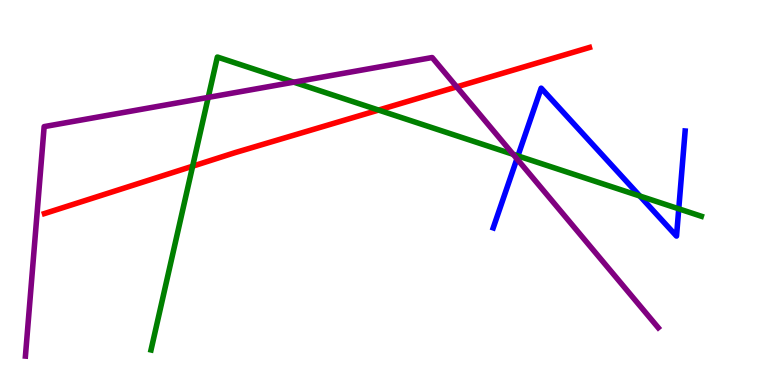[{'lines': ['blue', 'red'], 'intersections': []}, {'lines': ['green', 'red'], 'intersections': [{'x': 2.49, 'y': 5.68}, {'x': 4.88, 'y': 7.14}]}, {'lines': ['purple', 'red'], 'intersections': [{'x': 5.89, 'y': 7.74}]}, {'lines': ['blue', 'green'], 'intersections': [{'x': 6.68, 'y': 5.95}, {'x': 8.26, 'y': 4.91}, {'x': 8.76, 'y': 4.58}]}, {'lines': ['blue', 'purple'], 'intersections': [{'x': 6.67, 'y': 5.87}]}, {'lines': ['green', 'purple'], 'intersections': [{'x': 2.69, 'y': 7.47}, {'x': 3.79, 'y': 7.87}, {'x': 6.62, 'y': 5.99}]}]